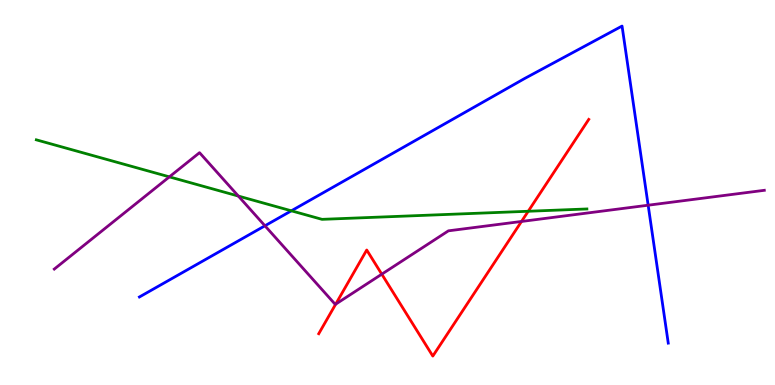[{'lines': ['blue', 'red'], 'intersections': []}, {'lines': ['green', 'red'], 'intersections': [{'x': 6.82, 'y': 4.51}]}, {'lines': ['purple', 'red'], 'intersections': [{'x': 4.33, 'y': 2.1}, {'x': 4.93, 'y': 2.88}, {'x': 6.73, 'y': 4.25}]}, {'lines': ['blue', 'green'], 'intersections': [{'x': 3.76, 'y': 4.52}]}, {'lines': ['blue', 'purple'], 'intersections': [{'x': 3.42, 'y': 4.14}, {'x': 8.36, 'y': 4.67}]}, {'lines': ['green', 'purple'], 'intersections': [{'x': 2.19, 'y': 5.41}, {'x': 3.08, 'y': 4.91}]}]